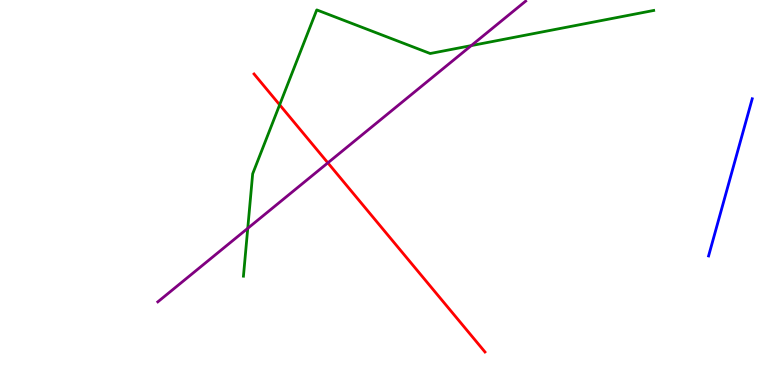[{'lines': ['blue', 'red'], 'intersections': []}, {'lines': ['green', 'red'], 'intersections': [{'x': 3.61, 'y': 7.28}]}, {'lines': ['purple', 'red'], 'intersections': [{'x': 4.23, 'y': 5.77}]}, {'lines': ['blue', 'green'], 'intersections': []}, {'lines': ['blue', 'purple'], 'intersections': []}, {'lines': ['green', 'purple'], 'intersections': [{'x': 3.2, 'y': 4.07}, {'x': 6.08, 'y': 8.82}]}]